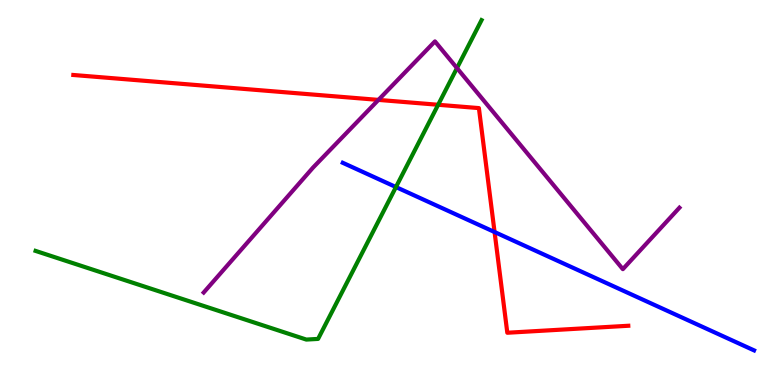[{'lines': ['blue', 'red'], 'intersections': [{'x': 6.38, 'y': 3.97}]}, {'lines': ['green', 'red'], 'intersections': [{'x': 5.65, 'y': 7.28}]}, {'lines': ['purple', 'red'], 'intersections': [{'x': 4.88, 'y': 7.41}]}, {'lines': ['blue', 'green'], 'intersections': [{'x': 5.11, 'y': 5.14}]}, {'lines': ['blue', 'purple'], 'intersections': []}, {'lines': ['green', 'purple'], 'intersections': [{'x': 5.9, 'y': 8.23}]}]